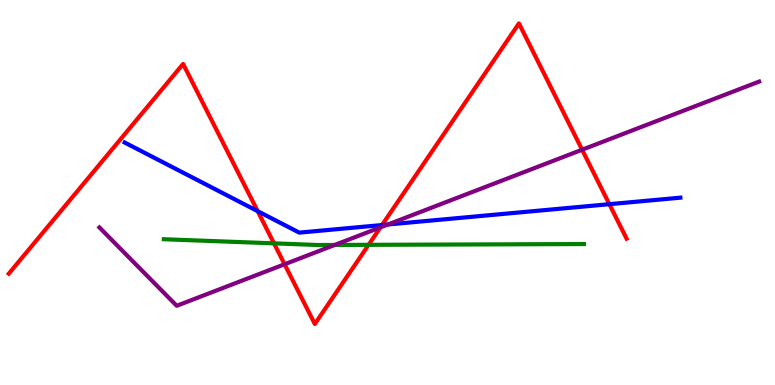[{'lines': ['blue', 'red'], 'intersections': [{'x': 3.32, 'y': 4.52}, {'x': 4.93, 'y': 4.15}, {'x': 7.86, 'y': 4.7}]}, {'lines': ['green', 'red'], 'intersections': [{'x': 3.54, 'y': 3.68}, {'x': 4.76, 'y': 3.64}]}, {'lines': ['purple', 'red'], 'intersections': [{'x': 3.67, 'y': 3.14}, {'x': 4.91, 'y': 4.09}, {'x': 7.51, 'y': 6.11}]}, {'lines': ['blue', 'green'], 'intersections': []}, {'lines': ['blue', 'purple'], 'intersections': [{'x': 5.0, 'y': 4.17}]}, {'lines': ['green', 'purple'], 'intersections': [{'x': 4.32, 'y': 3.64}]}]